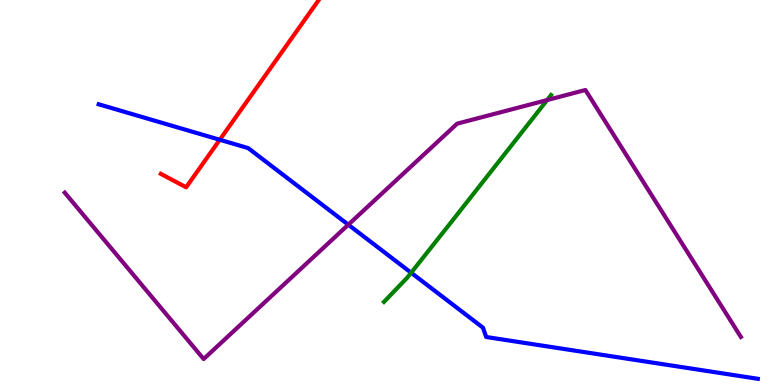[{'lines': ['blue', 'red'], 'intersections': [{'x': 2.84, 'y': 6.37}]}, {'lines': ['green', 'red'], 'intersections': []}, {'lines': ['purple', 'red'], 'intersections': []}, {'lines': ['blue', 'green'], 'intersections': [{'x': 5.31, 'y': 2.92}]}, {'lines': ['blue', 'purple'], 'intersections': [{'x': 4.49, 'y': 4.16}]}, {'lines': ['green', 'purple'], 'intersections': [{'x': 7.06, 'y': 7.4}]}]